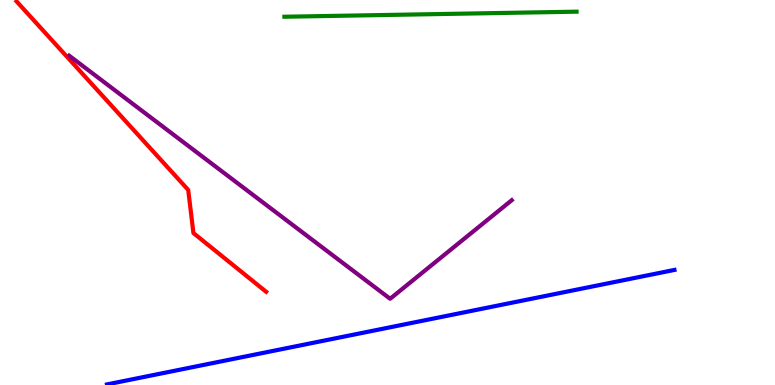[{'lines': ['blue', 'red'], 'intersections': []}, {'lines': ['green', 'red'], 'intersections': []}, {'lines': ['purple', 'red'], 'intersections': []}, {'lines': ['blue', 'green'], 'intersections': []}, {'lines': ['blue', 'purple'], 'intersections': []}, {'lines': ['green', 'purple'], 'intersections': []}]